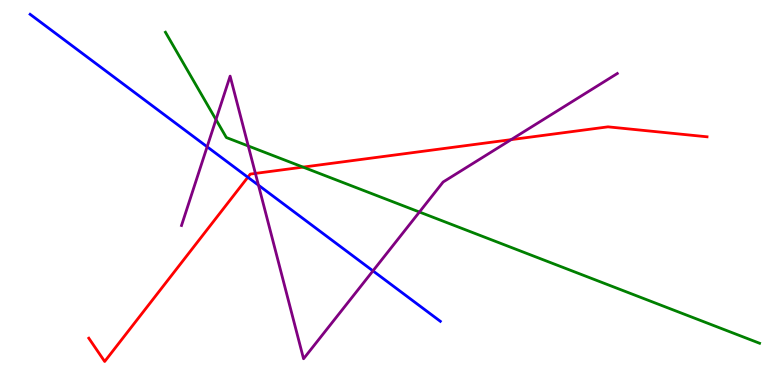[{'lines': ['blue', 'red'], 'intersections': [{'x': 3.2, 'y': 5.4}]}, {'lines': ['green', 'red'], 'intersections': [{'x': 3.91, 'y': 5.66}]}, {'lines': ['purple', 'red'], 'intersections': [{'x': 3.3, 'y': 5.5}, {'x': 6.6, 'y': 6.37}]}, {'lines': ['blue', 'green'], 'intersections': []}, {'lines': ['blue', 'purple'], 'intersections': [{'x': 2.67, 'y': 6.19}, {'x': 3.34, 'y': 5.19}, {'x': 4.81, 'y': 2.96}]}, {'lines': ['green', 'purple'], 'intersections': [{'x': 2.79, 'y': 6.89}, {'x': 3.2, 'y': 6.21}, {'x': 5.41, 'y': 4.49}]}]